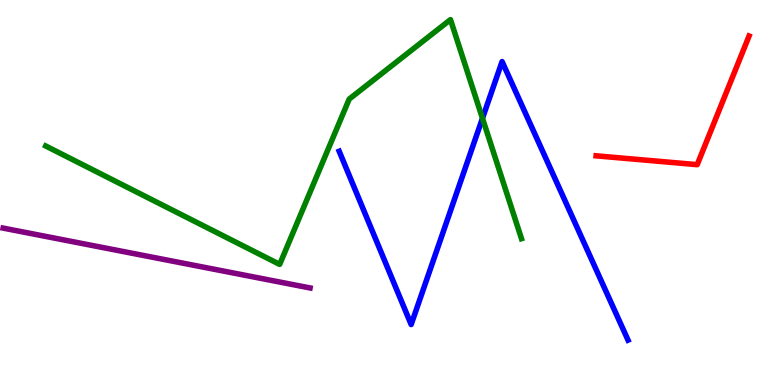[{'lines': ['blue', 'red'], 'intersections': []}, {'lines': ['green', 'red'], 'intersections': []}, {'lines': ['purple', 'red'], 'intersections': []}, {'lines': ['blue', 'green'], 'intersections': [{'x': 6.23, 'y': 6.93}]}, {'lines': ['blue', 'purple'], 'intersections': []}, {'lines': ['green', 'purple'], 'intersections': []}]